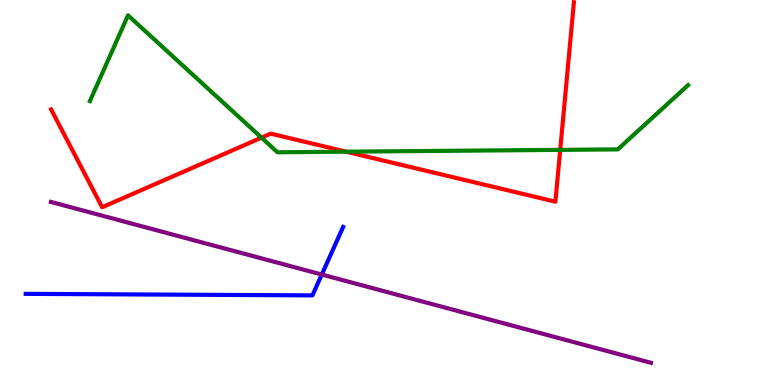[{'lines': ['blue', 'red'], 'intersections': []}, {'lines': ['green', 'red'], 'intersections': [{'x': 3.37, 'y': 6.42}, {'x': 4.47, 'y': 6.06}, {'x': 7.23, 'y': 6.11}]}, {'lines': ['purple', 'red'], 'intersections': []}, {'lines': ['blue', 'green'], 'intersections': []}, {'lines': ['blue', 'purple'], 'intersections': [{'x': 4.15, 'y': 2.87}]}, {'lines': ['green', 'purple'], 'intersections': []}]